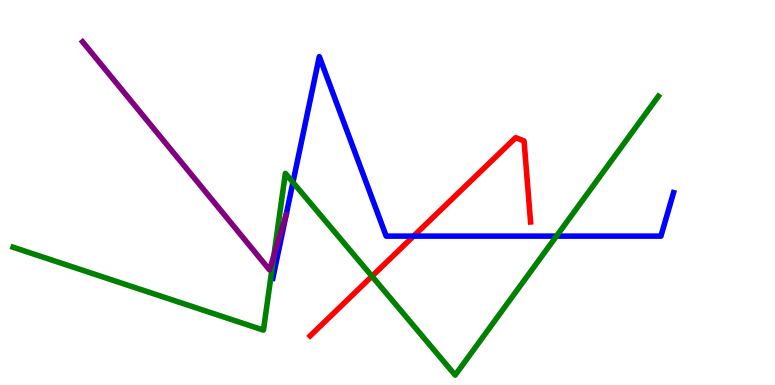[{'lines': ['blue', 'red'], 'intersections': [{'x': 5.34, 'y': 3.87}]}, {'lines': ['green', 'red'], 'intersections': [{'x': 4.8, 'y': 2.82}]}, {'lines': ['purple', 'red'], 'intersections': []}, {'lines': ['blue', 'green'], 'intersections': [{'x': 3.78, 'y': 5.26}, {'x': 7.18, 'y': 3.87}]}, {'lines': ['blue', 'purple'], 'intersections': []}, {'lines': ['green', 'purple'], 'intersections': [{'x': 3.53, 'y': 3.36}]}]